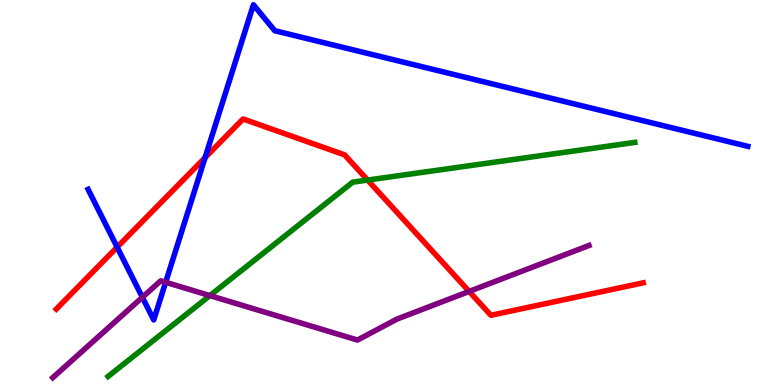[{'lines': ['blue', 'red'], 'intersections': [{'x': 1.51, 'y': 3.58}, {'x': 2.65, 'y': 5.91}]}, {'lines': ['green', 'red'], 'intersections': [{'x': 4.74, 'y': 5.32}]}, {'lines': ['purple', 'red'], 'intersections': [{'x': 6.05, 'y': 2.43}]}, {'lines': ['blue', 'green'], 'intersections': []}, {'lines': ['blue', 'purple'], 'intersections': [{'x': 1.84, 'y': 2.28}, {'x': 2.14, 'y': 2.67}]}, {'lines': ['green', 'purple'], 'intersections': [{'x': 2.71, 'y': 2.32}]}]